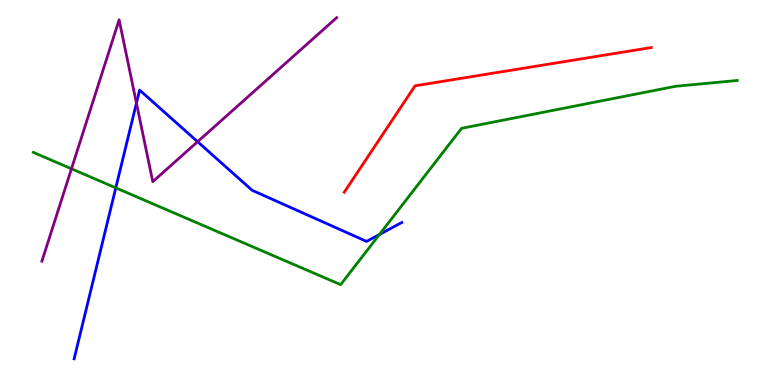[{'lines': ['blue', 'red'], 'intersections': []}, {'lines': ['green', 'red'], 'intersections': []}, {'lines': ['purple', 'red'], 'intersections': []}, {'lines': ['blue', 'green'], 'intersections': [{'x': 1.49, 'y': 5.12}, {'x': 4.9, 'y': 3.91}]}, {'lines': ['blue', 'purple'], 'intersections': [{'x': 1.76, 'y': 7.32}, {'x': 2.55, 'y': 6.32}]}, {'lines': ['green', 'purple'], 'intersections': [{'x': 0.922, 'y': 5.62}]}]